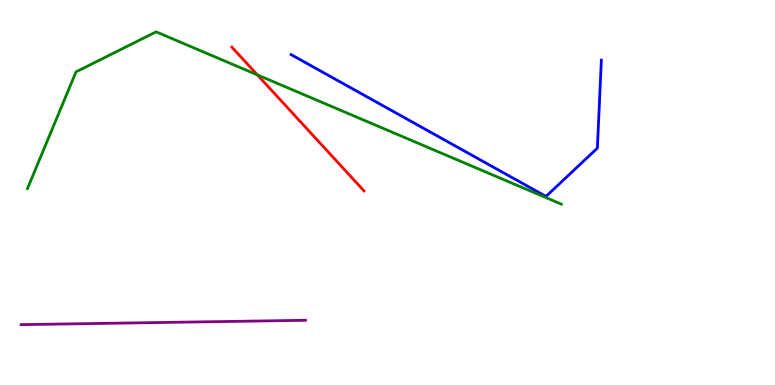[{'lines': ['blue', 'red'], 'intersections': []}, {'lines': ['green', 'red'], 'intersections': [{'x': 3.32, 'y': 8.05}]}, {'lines': ['purple', 'red'], 'intersections': []}, {'lines': ['blue', 'green'], 'intersections': []}, {'lines': ['blue', 'purple'], 'intersections': []}, {'lines': ['green', 'purple'], 'intersections': []}]